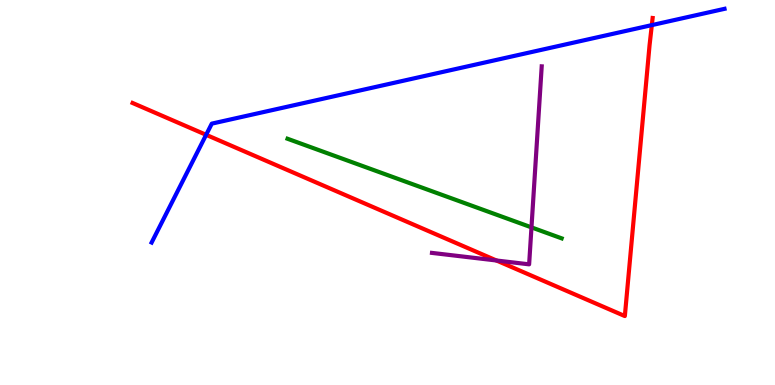[{'lines': ['blue', 'red'], 'intersections': [{'x': 2.66, 'y': 6.5}, {'x': 8.41, 'y': 9.35}]}, {'lines': ['green', 'red'], 'intersections': []}, {'lines': ['purple', 'red'], 'intersections': [{'x': 6.41, 'y': 3.23}]}, {'lines': ['blue', 'green'], 'intersections': []}, {'lines': ['blue', 'purple'], 'intersections': []}, {'lines': ['green', 'purple'], 'intersections': [{'x': 6.86, 'y': 4.09}]}]